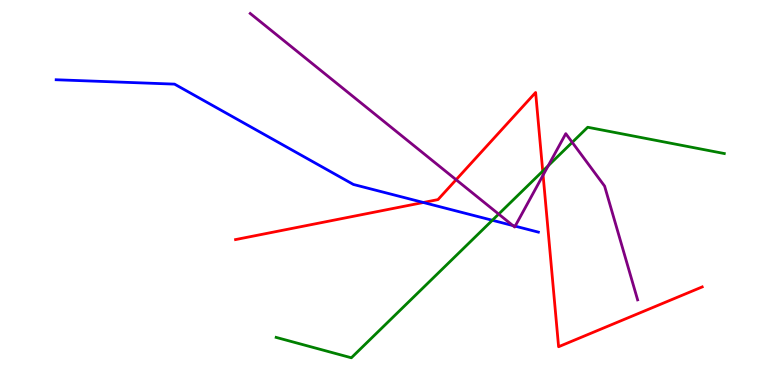[{'lines': ['blue', 'red'], 'intersections': [{'x': 5.46, 'y': 4.74}]}, {'lines': ['green', 'red'], 'intersections': [{'x': 7.0, 'y': 5.56}]}, {'lines': ['purple', 'red'], 'intersections': [{'x': 5.89, 'y': 5.33}, {'x': 7.01, 'y': 5.45}]}, {'lines': ['blue', 'green'], 'intersections': [{'x': 6.35, 'y': 4.28}]}, {'lines': ['blue', 'purple'], 'intersections': [{'x': 6.62, 'y': 4.14}, {'x': 6.65, 'y': 4.13}]}, {'lines': ['green', 'purple'], 'intersections': [{'x': 6.43, 'y': 4.44}, {'x': 7.07, 'y': 5.69}, {'x': 7.38, 'y': 6.3}]}]